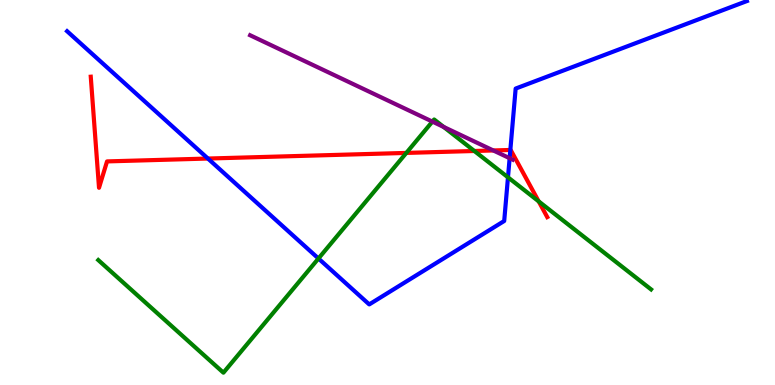[{'lines': ['blue', 'red'], 'intersections': [{'x': 2.68, 'y': 5.88}, {'x': 6.59, 'y': 6.1}]}, {'lines': ['green', 'red'], 'intersections': [{'x': 5.24, 'y': 6.03}, {'x': 6.12, 'y': 6.08}, {'x': 6.95, 'y': 4.77}]}, {'lines': ['purple', 'red'], 'intersections': [{'x': 6.36, 'y': 6.09}]}, {'lines': ['blue', 'green'], 'intersections': [{'x': 4.11, 'y': 3.29}, {'x': 6.55, 'y': 5.39}]}, {'lines': ['blue', 'purple'], 'intersections': [{'x': 6.58, 'y': 5.89}]}, {'lines': ['green', 'purple'], 'intersections': [{'x': 5.58, 'y': 6.84}, {'x': 5.72, 'y': 6.7}]}]